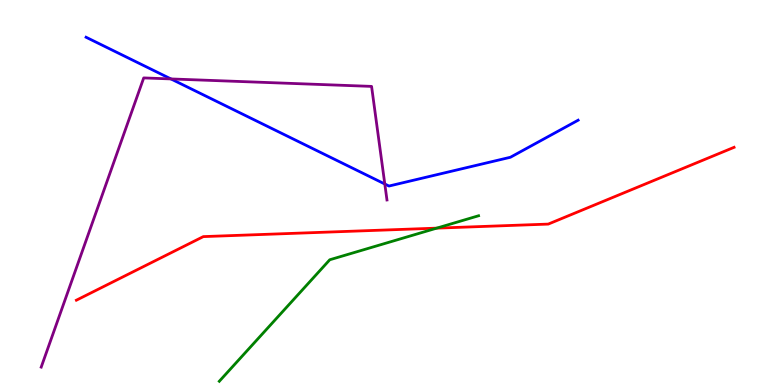[{'lines': ['blue', 'red'], 'intersections': []}, {'lines': ['green', 'red'], 'intersections': [{'x': 5.63, 'y': 4.07}]}, {'lines': ['purple', 'red'], 'intersections': []}, {'lines': ['blue', 'green'], 'intersections': []}, {'lines': ['blue', 'purple'], 'intersections': [{'x': 2.21, 'y': 7.95}, {'x': 4.97, 'y': 5.22}]}, {'lines': ['green', 'purple'], 'intersections': []}]